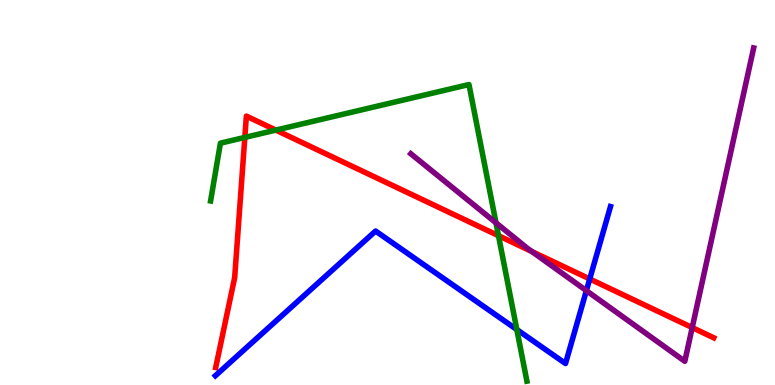[{'lines': ['blue', 'red'], 'intersections': [{'x': 7.61, 'y': 2.75}]}, {'lines': ['green', 'red'], 'intersections': [{'x': 3.16, 'y': 6.43}, {'x': 3.56, 'y': 6.62}, {'x': 6.43, 'y': 3.88}]}, {'lines': ['purple', 'red'], 'intersections': [{'x': 6.86, 'y': 3.47}, {'x': 8.93, 'y': 1.49}]}, {'lines': ['blue', 'green'], 'intersections': [{'x': 6.67, 'y': 1.44}]}, {'lines': ['blue', 'purple'], 'intersections': [{'x': 7.57, 'y': 2.45}]}, {'lines': ['green', 'purple'], 'intersections': [{'x': 6.4, 'y': 4.21}]}]